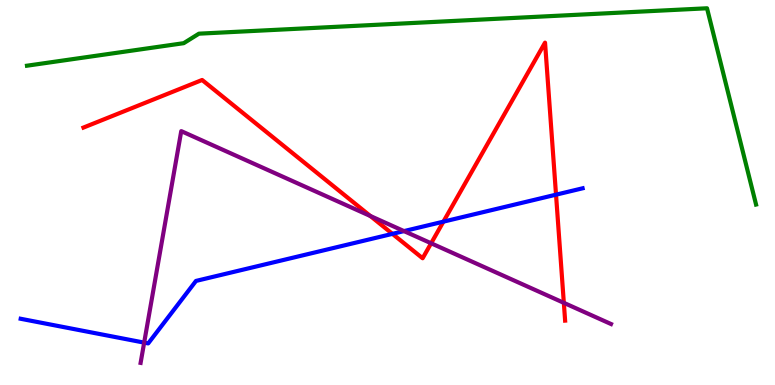[{'lines': ['blue', 'red'], 'intersections': [{'x': 5.06, 'y': 3.93}, {'x': 5.72, 'y': 4.24}, {'x': 7.17, 'y': 4.94}]}, {'lines': ['green', 'red'], 'intersections': []}, {'lines': ['purple', 'red'], 'intersections': [{'x': 4.78, 'y': 4.39}, {'x': 5.56, 'y': 3.68}, {'x': 7.28, 'y': 2.13}]}, {'lines': ['blue', 'green'], 'intersections': []}, {'lines': ['blue', 'purple'], 'intersections': [{'x': 1.86, 'y': 1.1}, {'x': 5.21, 'y': 4.0}]}, {'lines': ['green', 'purple'], 'intersections': []}]